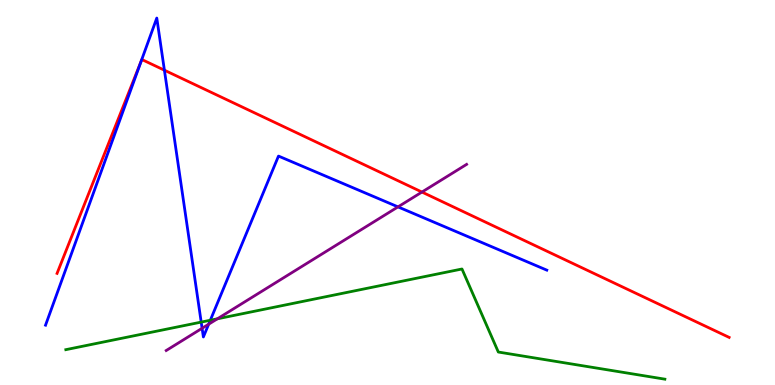[{'lines': ['blue', 'red'], 'intersections': [{'x': 1.82, 'y': 8.42}, {'x': 2.12, 'y': 8.18}]}, {'lines': ['green', 'red'], 'intersections': []}, {'lines': ['purple', 'red'], 'intersections': [{'x': 5.44, 'y': 5.01}]}, {'lines': ['blue', 'green'], 'intersections': [{'x': 2.6, 'y': 1.63}, {'x': 2.71, 'y': 1.68}]}, {'lines': ['blue', 'purple'], 'intersections': [{'x': 2.61, 'y': 1.47}, {'x': 2.69, 'y': 1.58}, {'x': 5.14, 'y': 4.63}]}, {'lines': ['green', 'purple'], 'intersections': [{'x': 2.81, 'y': 1.72}]}]